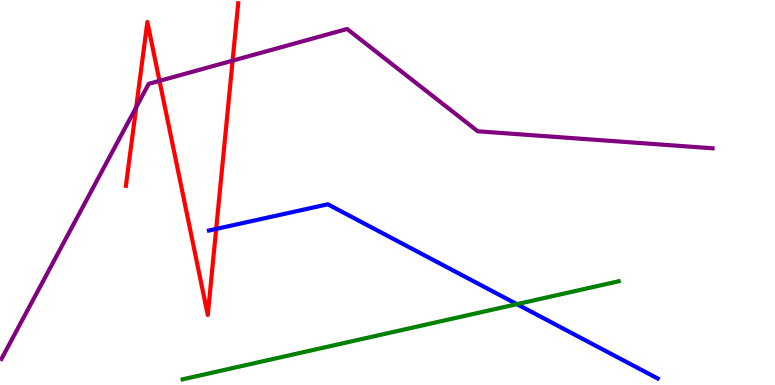[{'lines': ['blue', 'red'], 'intersections': [{'x': 2.79, 'y': 4.05}]}, {'lines': ['green', 'red'], 'intersections': []}, {'lines': ['purple', 'red'], 'intersections': [{'x': 1.76, 'y': 7.22}, {'x': 2.06, 'y': 7.9}, {'x': 3.0, 'y': 8.42}]}, {'lines': ['blue', 'green'], 'intersections': [{'x': 6.67, 'y': 2.1}]}, {'lines': ['blue', 'purple'], 'intersections': []}, {'lines': ['green', 'purple'], 'intersections': []}]